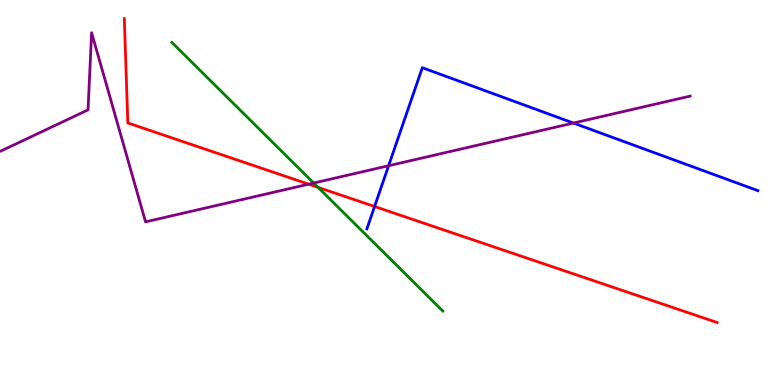[{'lines': ['blue', 'red'], 'intersections': [{'x': 4.83, 'y': 4.64}]}, {'lines': ['green', 'red'], 'intersections': [{'x': 4.1, 'y': 5.13}]}, {'lines': ['purple', 'red'], 'intersections': [{'x': 3.98, 'y': 5.22}]}, {'lines': ['blue', 'green'], 'intersections': []}, {'lines': ['blue', 'purple'], 'intersections': [{'x': 5.01, 'y': 5.7}, {'x': 7.4, 'y': 6.8}]}, {'lines': ['green', 'purple'], 'intersections': [{'x': 4.05, 'y': 5.25}]}]